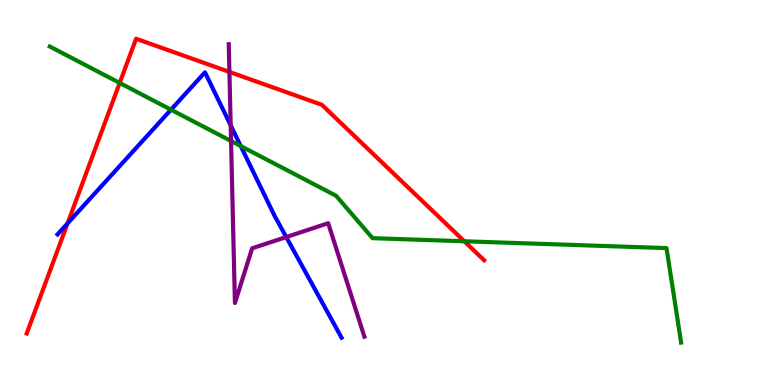[{'lines': ['blue', 'red'], 'intersections': [{'x': 0.872, 'y': 4.2}]}, {'lines': ['green', 'red'], 'intersections': [{'x': 1.54, 'y': 7.85}, {'x': 5.99, 'y': 3.73}]}, {'lines': ['purple', 'red'], 'intersections': [{'x': 2.96, 'y': 8.13}]}, {'lines': ['blue', 'green'], 'intersections': [{'x': 2.21, 'y': 7.15}, {'x': 3.11, 'y': 6.21}]}, {'lines': ['blue', 'purple'], 'intersections': [{'x': 2.98, 'y': 6.74}, {'x': 3.69, 'y': 3.84}]}, {'lines': ['green', 'purple'], 'intersections': [{'x': 2.98, 'y': 6.34}]}]